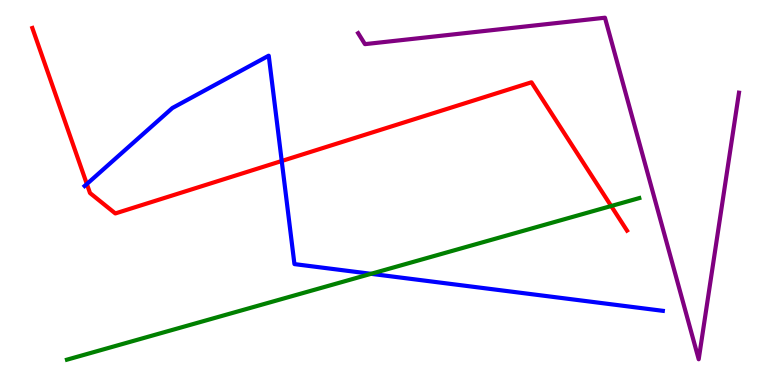[{'lines': ['blue', 'red'], 'intersections': [{'x': 1.12, 'y': 5.22}, {'x': 3.64, 'y': 5.82}]}, {'lines': ['green', 'red'], 'intersections': [{'x': 7.89, 'y': 4.65}]}, {'lines': ['purple', 'red'], 'intersections': []}, {'lines': ['blue', 'green'], 'intersections': [{'x': 4.79, 'y': 2.89}]}, {'lines': ['blue', 'purple'], 'intersections': []}, {'lines': ['green', 'purple'], 'intersections': []}]